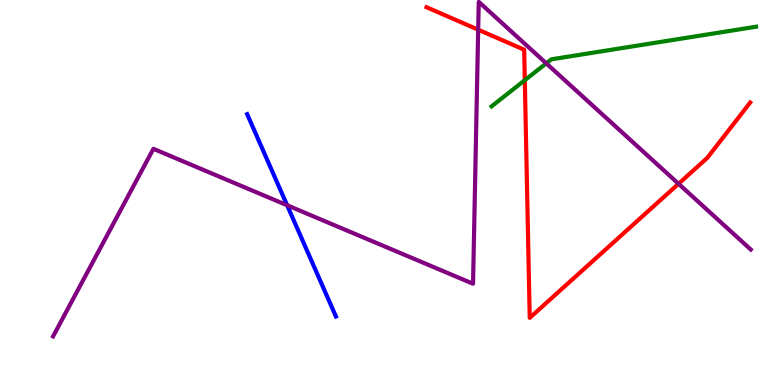[{'lines': ['blue', 'red'], 'intersections': []}, {'lines': ['green', 'red'], 'intersections': [{'x': 6.77, 'y': 7.92}]}, {'lines': ['purple', 'red'], 'intersections': [{'x': 6.17, 'y': 9.23}, {'x': 8.76, 'y': 5.23}]}, {'lines': ['blue', 'green'], 'intersections': []}, {'lines': ['blue', 'purple'], 'intersections': [{'x': 3.7, 'y': 4.67}]}, {'lines': ['green', 'purple'], 'intersections': [{'x': 7.05, 'y': 8.36}]}]